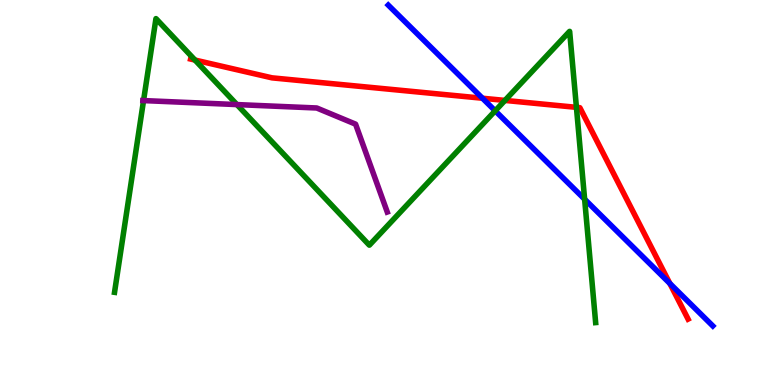[{'lines': ['blue', 'red'], 'intersections': [{'x': 6.23, 'y': 7.45}, {'x': 8.64, 'y': 2.64}]}, {'lines': ['green', 'red'], 'intersections': [{'x': 2.52, 'y': 8.44}, {'x': 6.52, 'y': 7.39}, {'x': 7.44, 'y': 7.21}]}, {'lines': ['purple', 'red'], 'intersections': []}, {'lines': ['blue', 'green'], 'intersections': [{'x': 6.39, 'y': 7.12}, {'x': 7.54, 'y': 4.83}]}, {'lines': ['blue', 'purple'], 'intersections': []}, {'lines': ['green', 'purple'], 'intersections': [{'x': 1.85, 'y': 7.39}, {'x': 3.06, 'y': 7.28}]}]